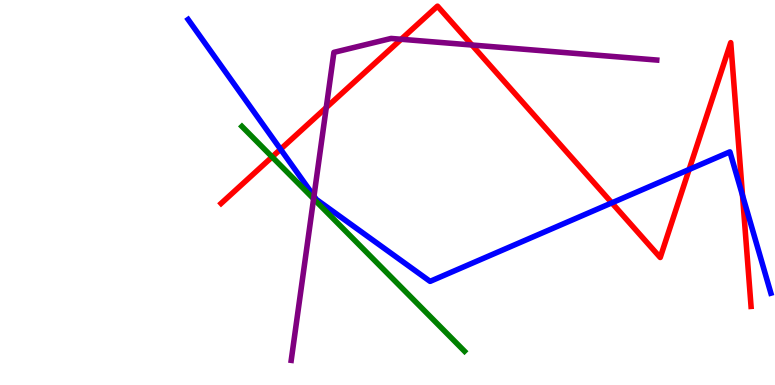[{'lines': ['blue', 'red'], 'intersections': [{'x': 3.62, 'y': 6.12}, {'x': 7.89, 'y': 4.73}, {'x': 8.89, 'y': 5.6}, {'x': 9.58, 'y': 4.93}]}, {'lines': ['green', 'red'], 'intersections': [{'x': 3.51, 'y': 5.92}]}, {'lines': ['purple', 'red'], 'intersections': [{'x': 4.21, 'y': 7.21}, {'x': 5.18, 'y': 8.98}, {'x': 6.09, 'y': 8.83}]}, {'lines': ['blue', 'green'], 'intersections': []}, {'lines': ['blue', 'purple'], 'intersections': [{'x': 4.05, 'y': 4.91}]}, {'lines': ['green', 'purple'], 'intersections': [{'x': 4.05, 'y': 4.84}]}]